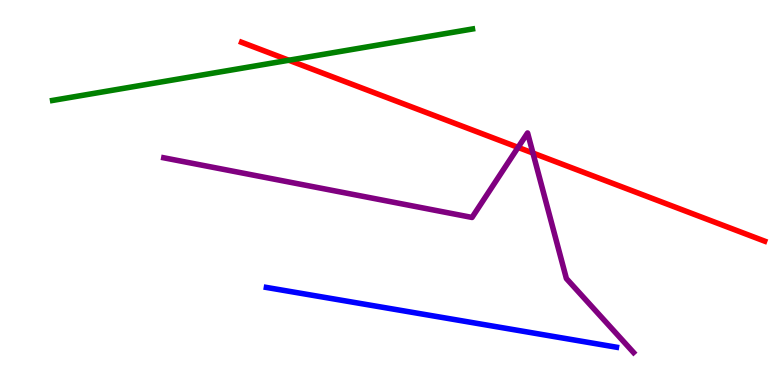[{'lines': ['blue', 'red'], 'intersections': []}, {'lines': ['green', 'red'], 'intersections': [{'x': 3.73, 'y': 8.44}]}, {'lines': ['purple', 'red'], 'intersections': [{'x': 6.68, 'y': 6.17}, {'x': 6.88, 'y': 6.02}]}, {'lines': ['blue', 'green'], 'intersections': []}, {'lines': ['blue', 'purple'], 'intersections': []}, {'lines': ['green', 'purple'], 'intersections': []}]